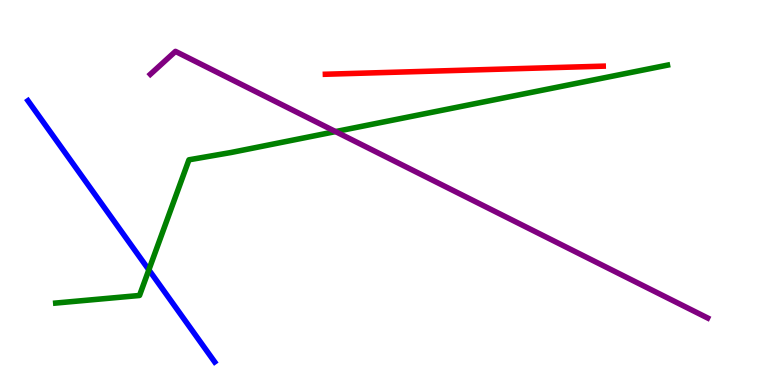[{'lines': ['blue', 'red'], 'intersections': []}, {'lines': ['green', 'red'], 'intersections': []}, {'lines': ['purple', 'red'], 'intersections': []}, {'lines': ['blue', 'green'], 'intersections': [{'x': 1.92, 'y': 2.99}]}, {'lines': ['blue', 'purple'], 'intersections': []}, {'lines': ['green', 'purple'], 'intersections': [{'x': 4.33, 'y': 6.58}]}]